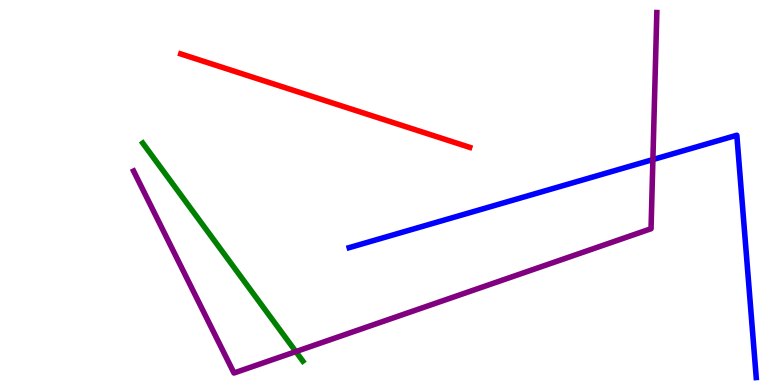[{'lines': ['blue', 'red'], 'intersections': []}, {'lines': ['green', 'red'], 'intersections': []}, {'lines': ['purple', 'red'], 'intersections': []}, {'lines': ['blue', 'green'], 'intersections': []}, {'lines': ['blue', 'purple'], 'intersections': [{'x': 8.42, 'y': 5.86}]}, {'lines': ['green', 'purple'], 'intersections': [{'x': 3.82, 'y': 0.868}]}]